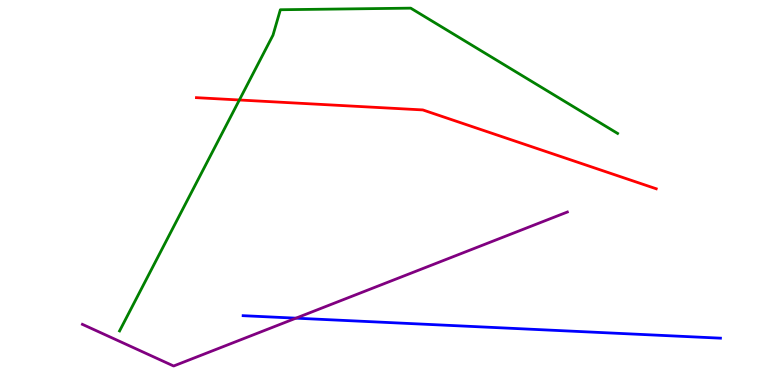[{'lines': ['blue', 'red'], 'intersections': []}, {'lines': ['green', 'red'], 'intersections': [{'x': 3.09, 'y': 7.4}]}, {'lines': ['purple', 'red'], 'intersections': []}, {'lines': ['blue', 'green'], 'intersections': []}, {'lines': ['blue', 'purple'], 'intersections': [{'x': 3.82, 'y': 1.74}]}, {'lines': ['green', 'purple'], 'intersections': []}]